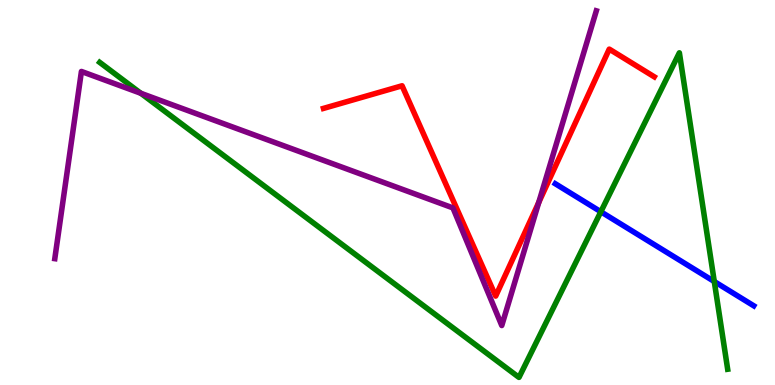[{'lines': ['blue', 'red'], 'intersections': []}, {'lines': ['green', 'red'], 'intersections': []}, {'lines': ['purple', 'red'], 'intersections': [{'x': 6.95, 'y': 4.74}]}, {'lines': ['blue', 'green'], 'intersections': [{'x': 7.75, 'y': 4.5}, {'x': 9.22, 'y': 2.69}]}, {'lines': ['blue', 'purple'], 'intersections': []}, {'lines': ['green', 'purple'], 'intersections': [{'x': 1.82, 'y': 7.58}]}]